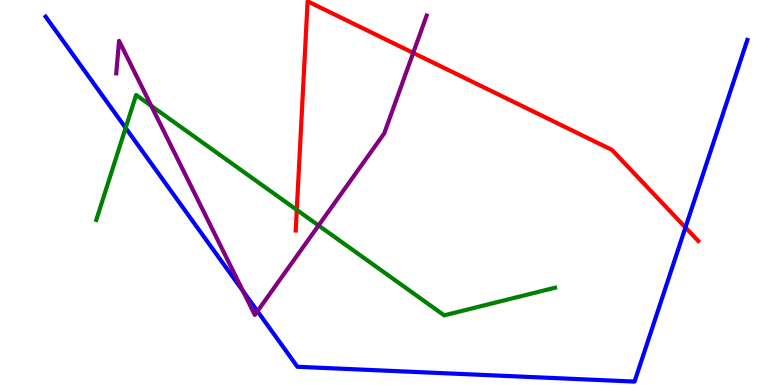[{'lines': ['blue', 'red'], 'intersections': [{'x': 8.84, 'y': 4.09}]}, {'lines': ['green', 'red'], 'intersections': [{'x': 3.83, 'y': 4.55}]}, {'lines': ['purple', 'red'], 'intersections': [{'x': 5.33, 'y': 8.63}]}, {'lines': ['blue', 'green'], 'intersections': [{'x': 1.62, 'y': 6.68}]}, {'lines': ['blue', 'purple'], 'intersections': [{'x': 3.14, 'y': 2.44}, {'x': 3.32, 'y': 1.92}]}, {'lines': ['green', 'purple'], 'intersections': [{'x': 1.95, 'y': 7.25}, {'x': 4.11, 'y': 4.14}]}]